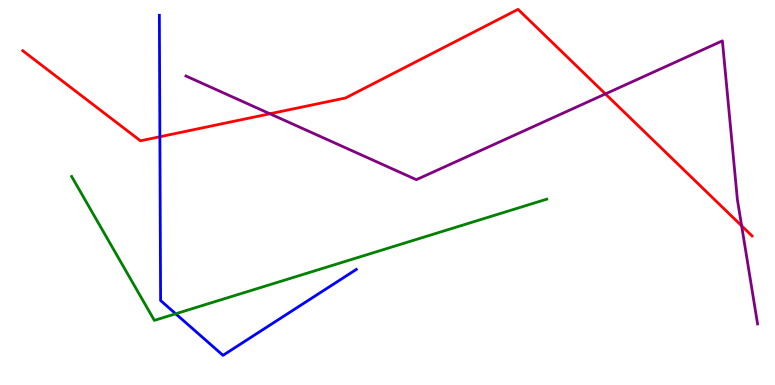[{'lines': ['blue', 'red'], 'intersections': [{'x': 2.06, 'y': 6.45}]}, {'lines': ['green', 'red'], 'intersections': []}, {'lines': ['purple', 'red'], 'intersections': [{'x': 3.48, 'y': 7.04}, {'x': 7.81, 'y': 7.56}, {'x': 9.57, 'y': 4.13}]}, {'lines': ['blue', 'green'], 'intersections': [{'x': 2.27, 'y': 1.85}]}, {'lines': ['blue', 'purple'], 'intersections': []}, {'lines': ['green', 'purple'], 'intersections': []}]